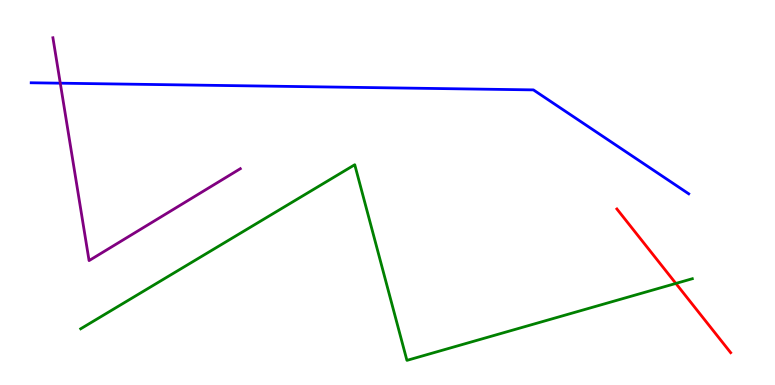[{'lines': ['blue', 'red'], 'intersections': []}, {'lines': ['green', 'red'], 'intersections': [{'x': 8.72, 'y': 2.64}]}, {'lines': ['purple', 'red'], 'intersections': []}, {'lines': ['blue', 'green'], 'intersections': []}, {'lines': ['blue', 'purple'], 'intersections': [{'x': 0.778, 'y': 7.84}]}, {'lines': ['green', 'purple'], 'intersections': []}]